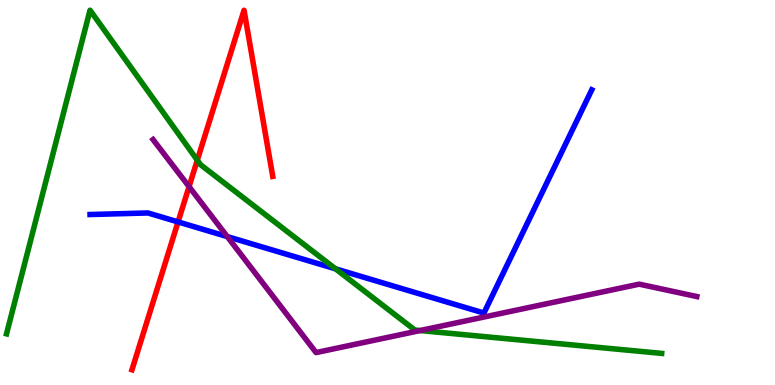[{'lines': ['blue', 'red'], 'intersections': [{'x': 2.3, 'y': 4.24}]}, {'lines': ['green', 'red'], 'intersections': [{'x': 2.55, 'y': 5.84}]}, {'lines': ['purple', 'red'], 'intersections': [{'x': 2.44, 'y': 5.15}]}, {'lines': ['blue', 'green'], 'intersections': [{'x': 4.33, 'y': 3.02}]}, {'lines': ['blue', 'purple'], 'intersections': [{'x': 2.93, 'y': 3.85}]}, {'lines': ['green', 'purple'], 'intersections': [{'x': 5.42, 'y': 1.41}]}]